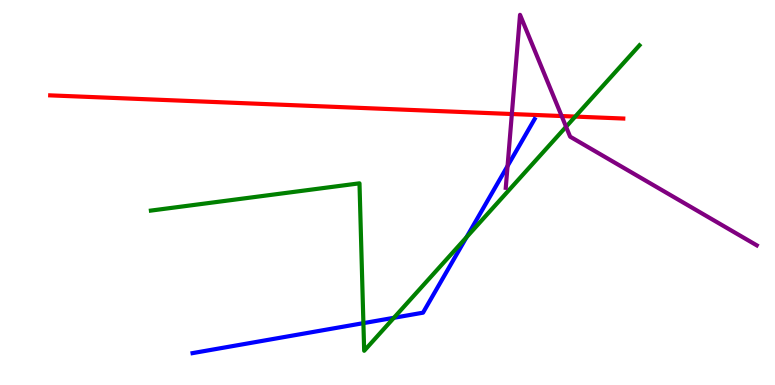[{'lines': ['blue', 'red'], 'intersections': []}, {'lines': ['green', 'red'], 'intersections': [{'x': 7.42, 'y': 6.97}]}, {'lines': ['purple', 'red'], 'intersections': [{'x': 6.6, 'y': 7.04}, {'x': 7.25, 'y': 6.99}]}, {'lines': ['blue', 'green'], 'intersections': [{'x': 4.69, 'y': 1.61}, {'x': 5.08, 'y': 1.75}, {'x': 6.02, 'y': 3.84}]}, {'lines': ['blue', 'purple'], 'intersections': [{'x': 6.55, 'y': 5.69}]}, {'lines': ['green', 'purple'], 'intersections': [{'x': 7.3, 'y': 6.71}]}]